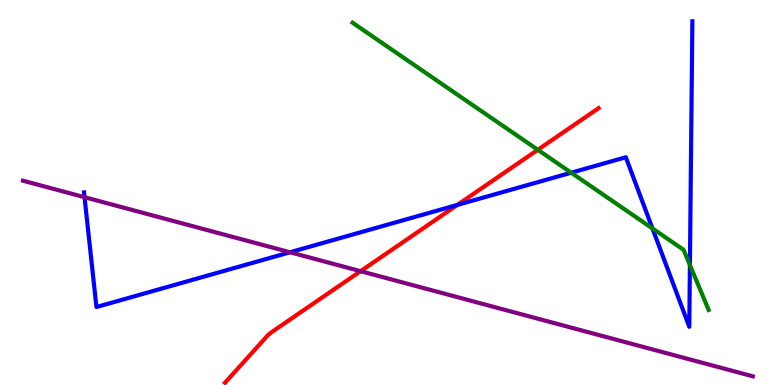[{'lines': ['blue', 'red'], 'intersections': [{'x': 5.9, 'y': 4.68}]}, {'lines': ['green', 'red'], 'intersections': [{'x': 6.94, 'y': 6.11}]}, {'lines': ['purple', 'red'], 'intersections': [{'x': 4.65, 'y': 2.96}]}, {'lines': ['blue', 'green'], 'intersections': [{'x': 7.37, 'y': 5.51}, {'x': 8.42, 'y': 4.07}, {'x': 8.9, 'y': 3.12}]}, {'lines': ['blue', 'purple'], 'intersections': [{'x': 1.09, 'y': 4.88}, {'x': 3.74, 'y': 3.45}]}, {'lines': ['green', 'purple'], 'intersections': []}]